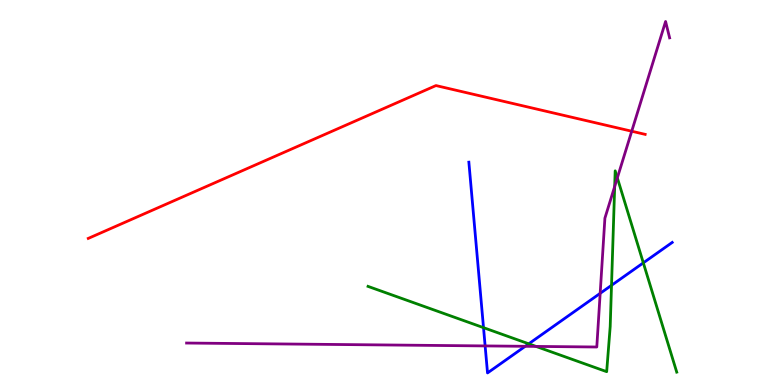[{'lines': ['blue', 'red'], 'intersections': []}, {'lines': ['green', 'red'], 'intersections': []}, {'lines': ['purple', 'red'], 'intersections': [{'x': 8.15, 'y': 6.59}]}, {'lines': ['blue', 'green'], 'intersections': [{'x': 6.24, 'y': 1.49}, {'x': 6.82, 'y': 1.07}, {'x': 7.89, 'y': 2.59}, {'x': 8.3, 'y': 3.17}]}, {'lines': ['blue', 'purple'], 'intersections': [{'x': 6.26, 'y': 1.01}, {'x': 6.78, 'y': 1.0}, {'x': 7.74, 'y': 2.38}]}, {'lines': ['green', 'purple'], 'intersections': [{'x': 6.92, 'y': 1.0}, {'x': 7.93, 'y': 5.16}, {'x': 7.97, 'y': 5.38}]}]